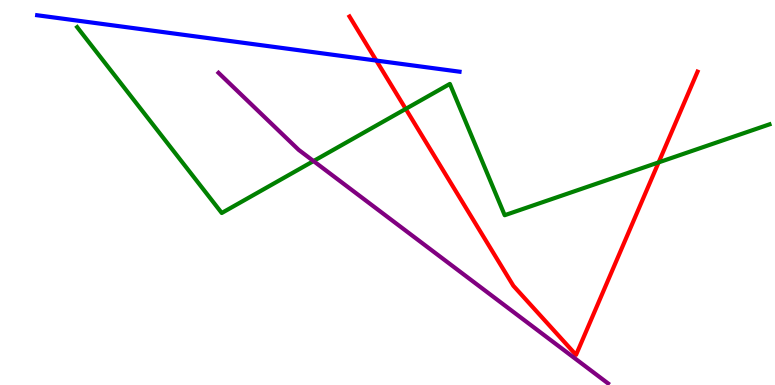[{'lines': ['blue', 'red'], 'intersections': [{'x': 4.86, 'y': 8.43}]}, {'lines': ['green', 'red'], 'intersections': [{'x': 5.24, 'y': 7.17}, {'x': 8.5, 'y': 5.78}]}, {'lines': ['purple', 'red'], 'intersections': []}, {'lines': ['blue', 'green'], 'intersections': []}, {'lines': ['blue', 'purple'], 'intersections': []}, {'lines': ['green', 'purple'], 'intersections': [{'x': 4.05, 'y': 5.82}]}]